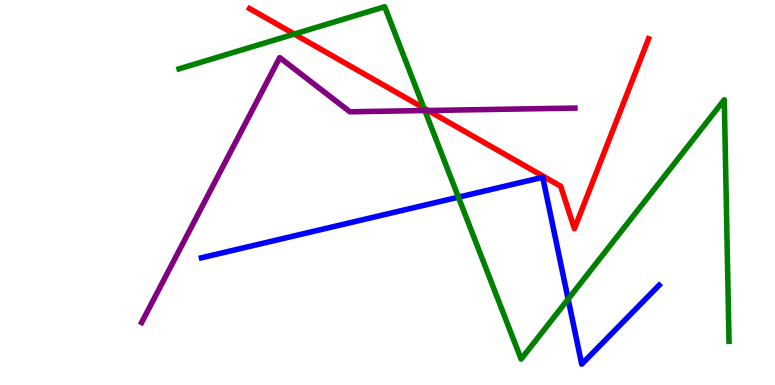[{'lines': ['blue', 'red'], 'intersections': []}, {'lines': ['green', 'red'], 'intersections': [{'x': 3.8, 'y': 9.12}, {'x': 5.47, 'y': 7.19}]}, {'lines': ['purple', 'red'], 'intersections': [{'x': 5.52, 'y': 7.13}]}, {'lines': ['blue', 'green'], 'intersections': [{'x': 5.92, 'y': 4.88}, {'x': 7.33, 'y': 2.23}]}, {'lines': ['blue', 'purple'], 'intersections': []}, {'lines': ['green', 'purple'], 'intersections': [{'x': 5.48, 'y': 7.13}]}]